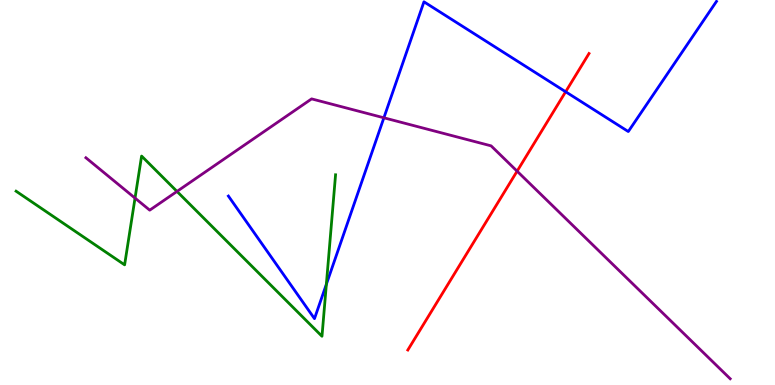[{'lines': ['blue', 'red'], 'intersections': [{'x': 7.3, 'y': 7.62}]}, {'lines': ['green', 'red'], 'intersections': []}, {'lines': ['purple', 'red'], 'intersections': [{'x': 6.67, 'y': 5.55}]}, {'lines': ['blue', 'green'], 'intersections': [{'x': 4.21, 'y': 2.62}]}, {'lines': ['blue', 'purple'], 'intersections': [{'x': 4.95, 'y': 6.94}]}, {'lines': ['green', 'purple'], 'intersections': [{'x': 1.74, 'y': 4.85}, {'x': 2.28, 'y': 5.03}]}]